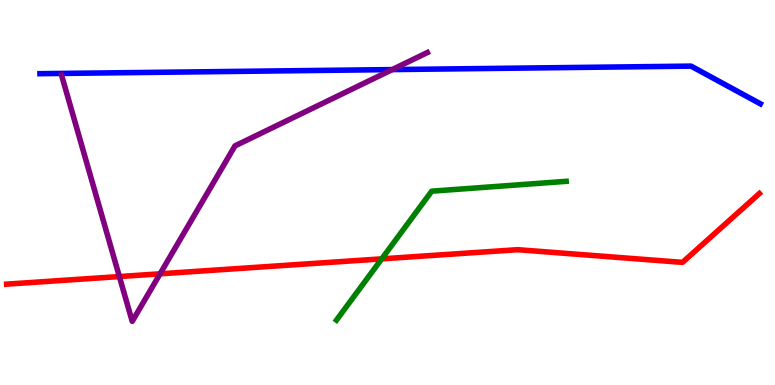[{'lines': ['blue', 'red'], 'intersections': []}, {'lines': ['green', 'red'], 'intersections': [{'x': 4.93, 'y': 3.28}]}, {'lines': ['purple', 'red'], 'intersections': [{'x': 1.54, 'y': 2.82}, {'x': 2.07, 'y': 2.89}]}, {'lines': ['blue', 'green'], 'intersections': []}, {'lines': ['blue', 'purple'], 'intersections': [{'x': 5.06, 'y': 8.19}]}, {'lines': ['green', 'purple'], 'intersections': []}]